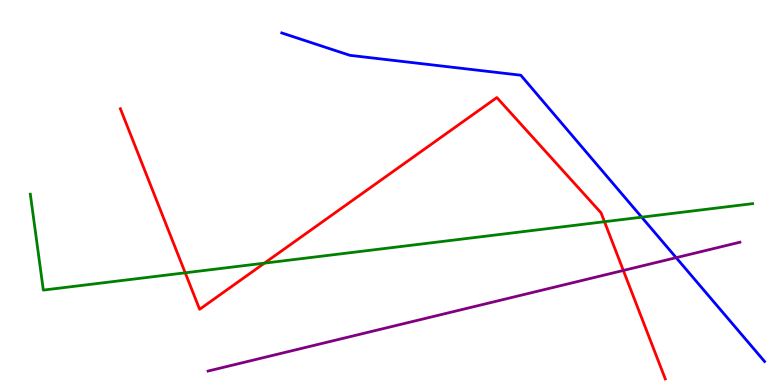[{'lines': ['blue', 'red'], 'intersections': []}, {'lines': ['green', 'red'], 'intersections': [{'x': 2.39, 'y': 2.91}, {'x': 3.41, 'y': 3.16}, {'x': 7.8, 'y': 4.24}]}, {'lines': ['purple', 'red'], 'intersections': [{'x': 8.04, 'y': 2.98}]}, {'lines': ['blue', 'green'], 'intersections': [{'x': 8.28, 'y': 4.36}]}, {'lines': ['blue', 'purple'], 'intersections': [{'x': 8.72, 'y': 3.31}]}, {'lines': ['green', 'purple'], 'intersections': []}]